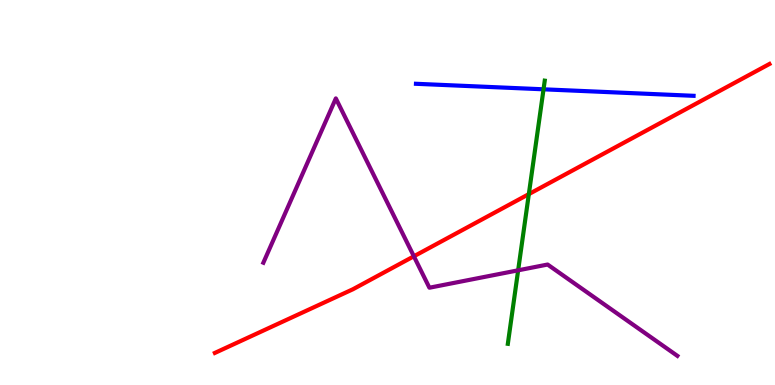[{'lines': ['blue', 'red'], 'intersections': []}, {'lines': ['green', 'red'], 'intersections': [{'x': 6.82, 'y': 4.96}]}, {'lines': ['purple', 'red'], 'intersections': [{'x': 5.34, 'y': 3.34}]}, {'lines': ['blue', 'green'], 'intersections': [{'x': 7.01, 'y': 7.68}]}, {'lines': ['blue', 'purple'], 'intersections': []}, {'lines': ['green', 'purple'], 'intersections': [{'x': 6.69, 'y': 2.98}]}]